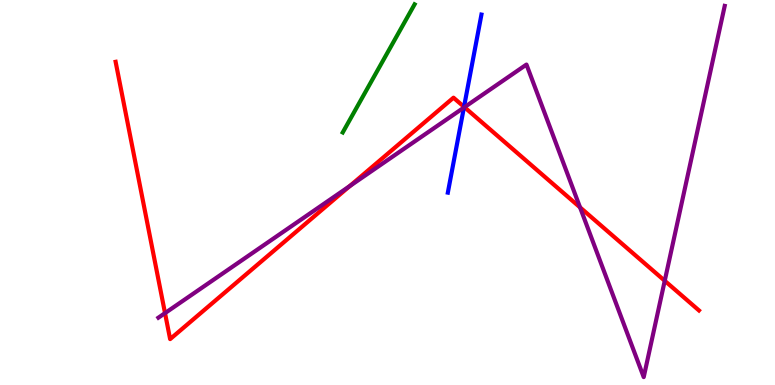[{'lines': ['blue', 'red'], 'intersections': [{'x': 5.99, 'y': 7.23}]}, {'lines': ['green', 'red'], 'intersections': []}, {'lines': ['purple', 'red'], 'intersections': [{'x': 2.13, 'y': 1.87}, {'x': 4.51, 'y': 5.17}, {'x': 5.99, 'y': 7.22}, {'x': 7.48, 'y': 4.61}, {'x': 8.58, 'y': 2.71}]}, {'lines': ['blue', 'green'], 'intersections': []}, {'lines': ['blue', 'purple'], 'intersections': [{'x': 5.99, 'y': 7.21}]}, {'lines': ['green', 'purple'], 'intersections': []}]